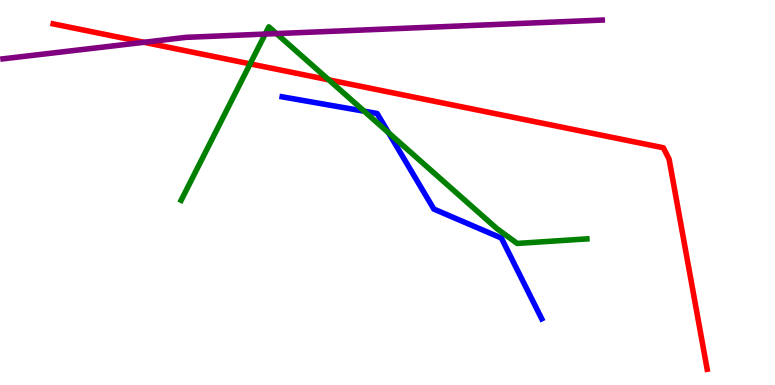[{'lines': ['blue', 'red'], 'intersections': []}, {'lines': ['green', 'red'], 'intersections': [{'x': 3.23, 'y': 8.34}, {'x': 4.24, 'y': 7.93}]}, {'lines': ['purple', 'red'], 'intersections': [{'x': 1.86, 'y': 8.9}]}, {'lines': ['blue', 'green'], 'intersections': [{'x': 4.7, 'y': 7.11}, {'x': 5.01, 'y': 6.55}]}, {'lines': ['blue', 'purple'], 'intersections': []}, {'lines': ['green', 'purple'], 'intersections': [{'x': 3.42, 'y': 9.12}, {'x': 3.57, 'y': 9.13}]}]